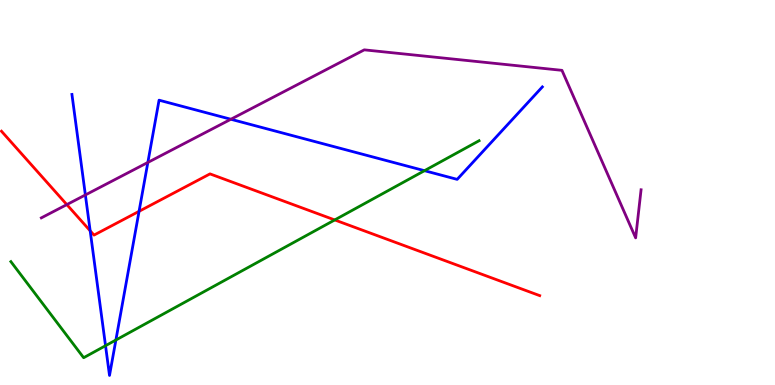[{'lines': ['blue', 'red'], 'intersections': [{'x': 1.16, 'y': 4.0}, {'x': 1.79, 'y': 4.51}]}, {'lines': ['green', 'red'], 'intersections': [{'x': 4.32, 'y': 4.29}]}, {'lines': ['purple', 'red'], 'intersections': [{'x': 0.862, 'y': 4.69}]}, {'lines': ['blue', 'green'], 'intersections': [{'x': 1.36, 'y': 1.02}, {'x': 1.5, 'y': 1.17}, {'x': 5.48, 'y': 5.57}]}, {'lines': ['blue', 'purple'], 'intersections': [{'x': 1.1, 'y': 4.94}, {'x': 1.91, 'y': 5.78}, {'x': 2.98, 'y': 6.9}]}, {'lines': ['green', 'purple'], 'intersections': []}]